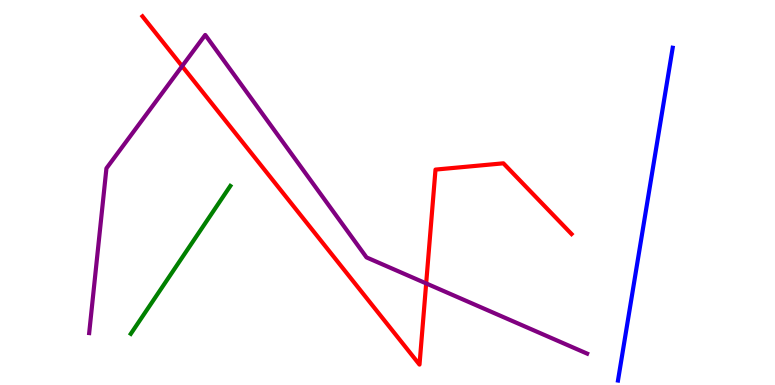[{'lines': ['blue', 'red'], 'intersections': []}, {'lines': ['green', 'red'], 'intersections': []}, {'lines': ['purple', 'red'], 'intersections': [{'x': 2.35, 'y': 8.28}, {'x': 5.5, 'y': 2.64}]}, {'lines': ['blue', 'green'], 'intersections': []}, {'lines': ['blue', 'purple'], 'intersections': []}, {'lines': ['green', 'purple'], 'intersections': []}]